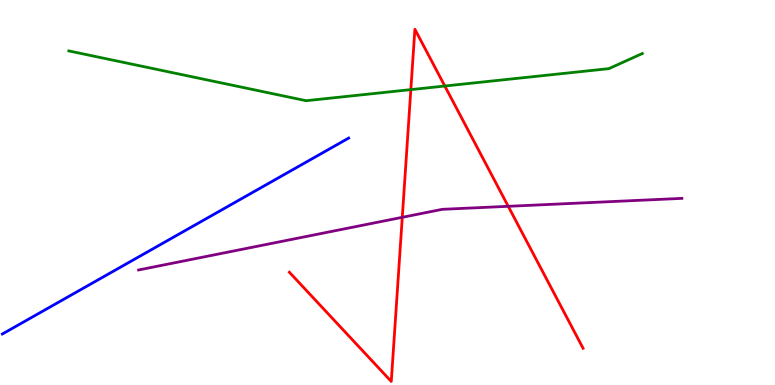[{'lines': ['blue', 'red'], 'intersections': []}, {'lines': ['green', 'red'], 'intersections': [{'x': 5.3, 'y': 7.67}, {'x': 5.74, 'y': 7.77}]}, {'lines': ['purple', 'red'], 'intersections': [{'x': 5.19, 'y': 4.36}, {'x': 6.56, 'y': 4.64}]}, {'lines': ['blue', 'green'], 'intersections': []}, {'lines': ['blue', 'purple'], 'intersections': []}, {'lines': ['green', 'purple'], 'intersections': []}]